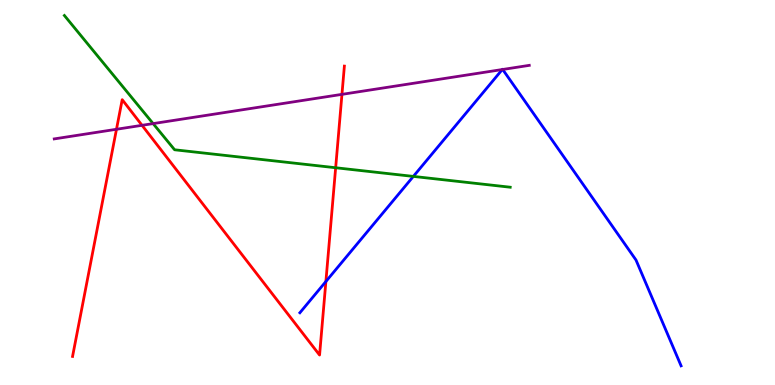[{'lines': ['blue', 'red'], 'intersections': [{'x': 4.21, 'y': 2.69}]}, {'lines': ['green', 'red'], 'intersections': [{'x': 4.33, 'y': 5.64}]}, {'lines': ['purple', 'red'], 'intersections': [{'x': 1.5, 'y': 6.64}, {'x': 1.83, 'y': 6.75}, {'x': 4.41, 'y': 7.55}]}, {'lines': ['blue', 'green'], 'intersections': [{'x': 5.33, 'y': 5.42}]}, {'lines': ['blue', 'purple'], 'intersections': [{'x': 6.48, 'y': 8.19}, {'x': 6.49, 'y': 8.2}]}, {'lines': ['green', 'purple'], 'intersections': [{'x': 1.98, 'y': 6.79}]}]